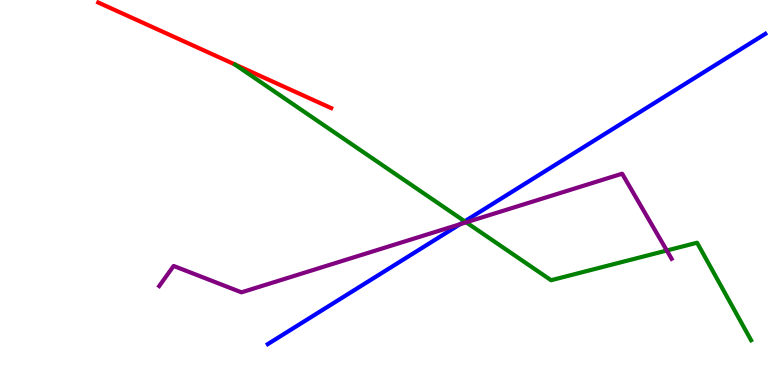[{'lines': ['blue', 'red'], 'intersections': []}, {'lines': ['green', 'red'], 'intersections': []}, {'lines': ['purple', 'red'], 'intersections': []}, {'lines': ['blue', 'green'], 'intersections': [{'x': 6.0, 'y': 4.25}]}, {'lines': ['blue', 'purple'], 'intersections': [{'x': 5.94, 'y': 4.18}]}, {'lines': ['green', 'purple'], 'intersections': [{'x': 6.02, 'y': 4.23}, {'x': 8.6, 'y': 3.49}]}]